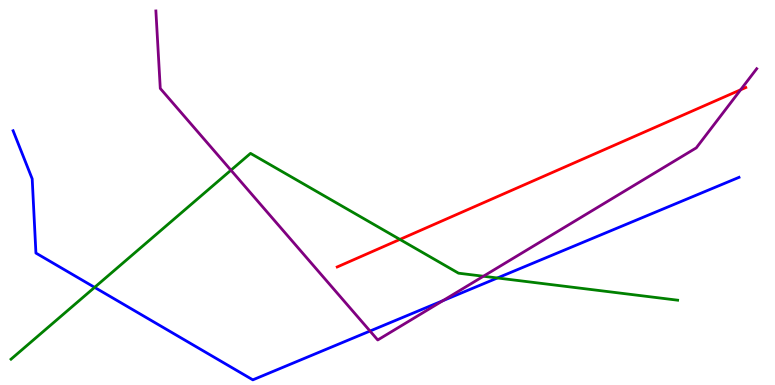[{'lines': ['blue', 'red'], 'intersections': []}, {'lines': ['green', 'red'], 'intersections': [{'x': 5.16, 'y': 3.78}]}, {'lines': ['purple', 'red'], 'intersections': [{'x': 9.56, 'y': 7.67}]}, {'lines': ['blue', 'green'], 'intersections': [{'x': 1.22, 'y': 2.54}, {'x': 6.42, 'y': 2.78}]}, {'lines': ['blue', 'purple'], 'intersections': [{'x': 4.77, 'y': 1.4}, {'x': 5.71, 'y': 2.19}]}, {'lines': ['green', 'purple'], 'intersections': [{'x': 2.98, 'y': 5.58}, {'x': 6.24, 'y': 2.82}]}]